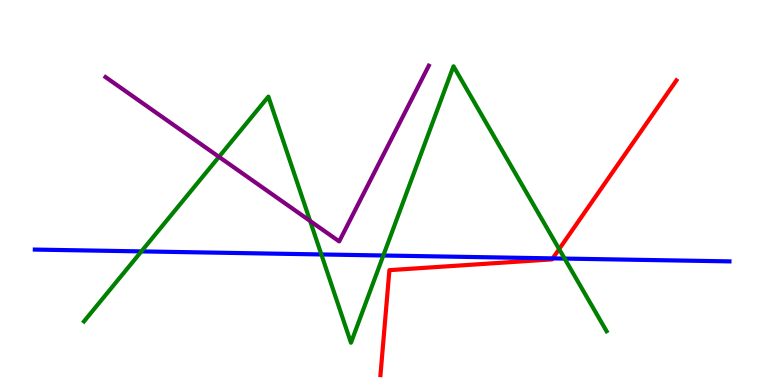[{'lines': ['blue', 'red'], 'intersections': [{'x': 7.13, 'y': 3.29}]}, {'lines': ['green', 'red'], 'intersections': [{'x': 7.21, 'y': 3.53}]}, {'lines': ['purple', 'red'], 'intersections': []}, {'lines': ['blue', 'green'], 'intersections': [{'x': 1.82, 'y': 3.47}, {'x': 4.15, 'y': 3.39}, {'x': 4.95, 'y': 3.36}, {'x': 7.29, 'y': 3.28}]}, {'lines': ['blue', 'purple'], 'intersections': []}, {'lines': ['green', 'purple'], 'intersections': [{'x': 2.83, 'y': 5.93}, {'x': 4.0, 'y': 4.26}]}]